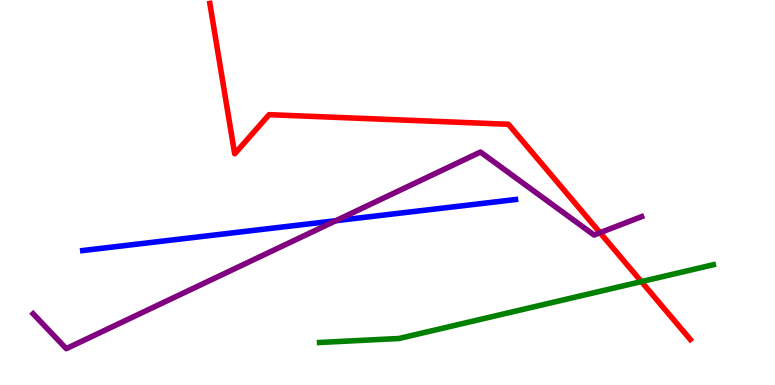[{'lines': ['blue', 'red'], 'intersections': []}, {'lines': ['green', 'red'], 'intersections': [{'x': 8.28, 'y': 2.69}]}, {'lines': ['purple', 'red'], 'intersections': [{'x': 7.74, 'y': 3.96}]}, {'lines': ['blue', 'green'], 'intersections': []}, {'lines': ['blue', 'purple'], 'intersections': [{'x': 4.33, 'y': 4.27}]}, {'lines': ['green', 'purple'], 'intersections': []}]